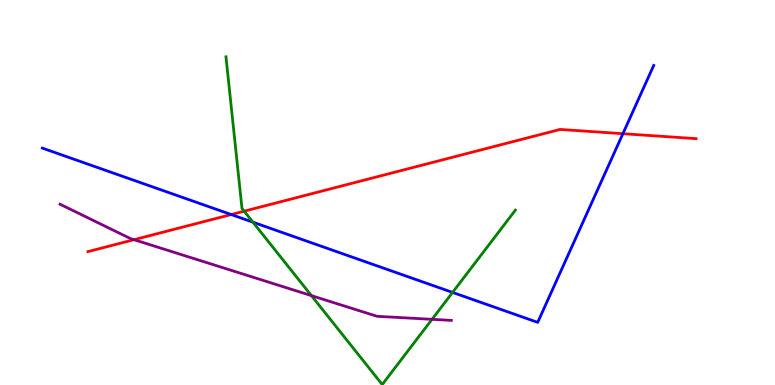[{'lines': ['blue', 'red'], 'intersections': [{'x': 2.98, 'y': 4.43}, {'x': 8.04, 'y': 6.53}]}, {'lines': ['green', 'red'], 'intersections': [{'x': 3.15, 'y': 4.51}]}, {'lines': ['purple', 'red'], 'intersections': [{'x': 1.73, 'y': 3.77}]}, {'lines': ['blue', 'green'], 'intersections': [{'x': 3.26, 'y': 4.23}, {'x': 5.84, 'y': 2.4}]}, {'lines': ['blue', 'purple'], 'intersections': []}, {'lines': ['green', 'purple'], 'intersections': [{'x': 4.02, 'y': 2.32}, {'x': 5.57, 'y': 1.71}]}]